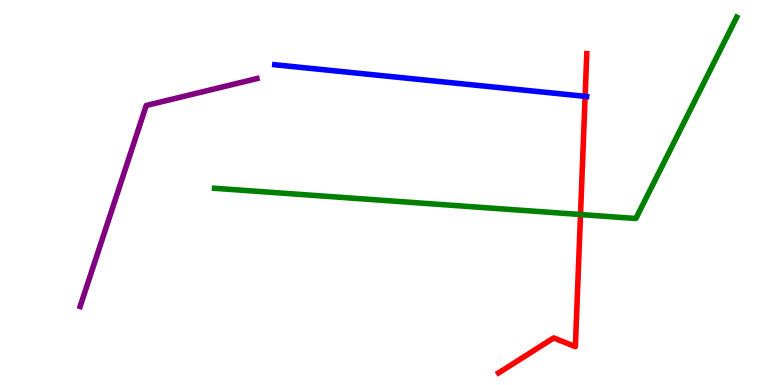[{'lines': ['blue', 'red'], 'intersections': [{'x': 7.55, 'y': 7.5}]}, {'lines': ['green', 'red'], 'intersections': [{'x': 7.49, 'y': 4.43}]}, {'lines': ['purple', 'red'], 'intersections': []}, {'lines': ['blue', 'green'], 'intersections': []}, {'lines': ['blue', 'purple'], 'intersections': []}, {'lines': ['green', 'purple'], 'intersections': []}]